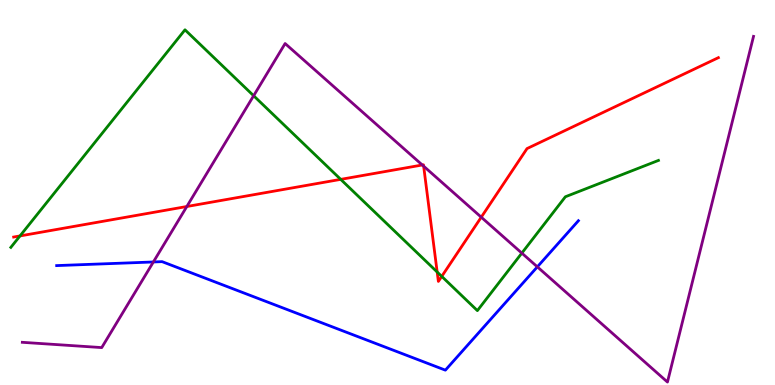[{'lines': ['blue', 'red'], 'intersections': []}, {'lines': ['green', 'red'], 'intersections': [{'x': 0.258, 'y': 3.87}, {'x': 4.4, 'y': 5.34}, {'x': 5.64, 'y': 2.94}, {'x': 5.7, 'y': 2.82}]}, {'lines': ['purple', 'red'], 'intersections': [{'x': 2.41, 'y': 4.64}, {'x': 5.45, 'y': 5.71}, {'x': 5.47, 'y': 5.68}, {'x': 6.21, 'y': 4.36}]}, {'lines': ['blue', 'green'], 'intersections': []}, {'lines': ['blue', 'purple'], 'intersections': [{'x': 1.98, 'y': 3.2}, {'x': 6.93, 'y': 3.07}]}, {'lines': ['green', 'purple'], 'intersections': [{'x': 3.27, 'y': 7.51}, {'x': 6.73, 'y': 3.43}]}]